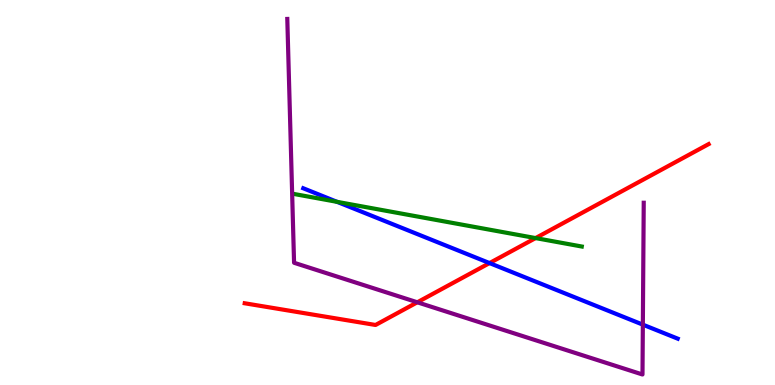[{'lines': ['blue', 'red'], 'intersections': [{'x': 6.32, 'y': 3.17}]}, {'lines': ['green', 'red'], 'intersections': [{'x': 6.91, 'y': 3.82}]}, {'lines': ['purple', 'red'], 'intersections': [{'x': 5.38, 'y': 2.15}]}, {'lines': ['blue', 'green'], 'intersections': [{'x': 4.35, 'y': 4.76}]}, {'lines': ['blue', 'purple'], 'intersections': [{'x': 8.29, 'y': 1.57}]}, {'lines': ['green', 'purple'], 'intersections': []}]